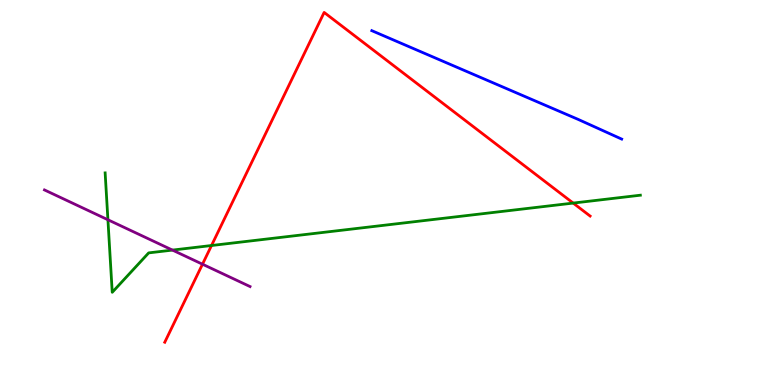[{'lines': ['blue', 'red'], 'intersections': []}, {'lines': ['green', 'red'], 'intersections': [{'x': 2.73, 'y': 3.62}, {'x': 7.4, 'y': 4.73}]}, {'lines': ['purple', 'red'], 'intersections': [{'x': 2.61, 'y': 3.14}]}, {'lines': ['blue', 'green'], 'intersections': []}, {'lines': ['blue', 'purple'], 'intersections': []}, {'lines': ['green', 'purple'], 'intersections': [{'x': 1.39, 'y': 4.29}, {'x': 2.23, 'y': 3.5}]}]